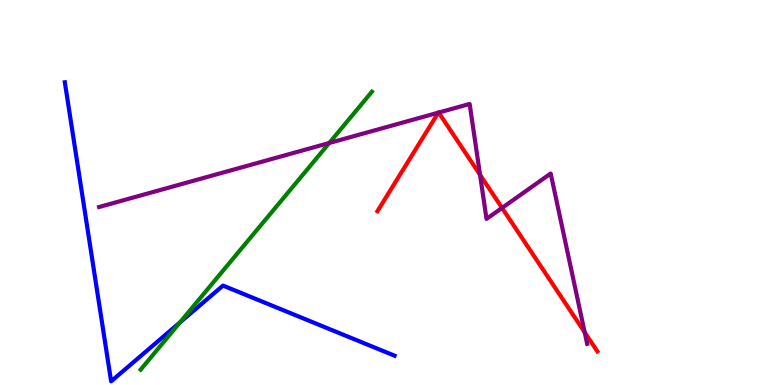[{'lines': ['blue', 'red'], 'intersections': []}, {'lines': ['green', 'red'], 'intersections': []}, {'lines': ['purple', 'red'], 'intersections': [{'x': 5.66, 'y': 7.07}, {'x': 5.66, 'y': 7.08}, {'x': 6.19, 'y': 5.46}, {'x': 6.48, 'y': 4.6}, {'x': 7.54, 'y': 1.37}]}, {'lines': ['blue', 'green'], 'intersections': [{'x': 2.32, 'y': 1.63}]}, {'lines': ['blue', 'purple'], 'intersections': []}, {'lines': ['green', 'purple'], 'intersections': [{'x': 4.25, 'y': 6.29}]}]